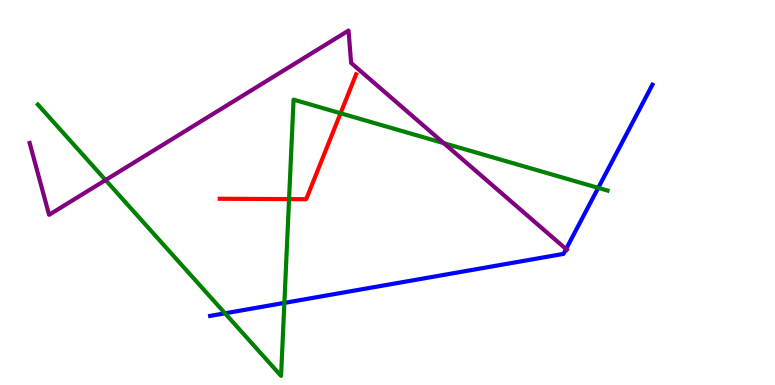[{'lines': ['blue', 'red'], 'intersections': []}, {'lines': ['green', 'red'], 'intersections': [{'x': 3.73, 'y': 4.83}, {'x': 4.39, 'y': 7.06}]}, {'lines': ['purple', 'red'], 'intersections': []}, {'lines': ['blue', 'green'], 'intersections': [{'x': 2.9, 'y': 1.86}, {'x': 3.67, 'y': 2.13}, {'x': 7.72, 'y': 5.12}]}, {'lines': ['blue', 'purple'], 'intersections': [{'x': 7.3, 'y': 3.53}]}, {'lines': ['green', 'purple'], 'intersections': [{'x': 1.36, 'y': 5.32}, {'x': 5.73, 'y': 6.28}]}]